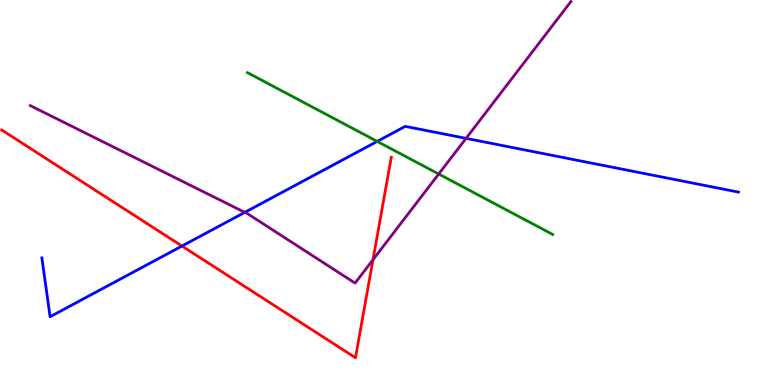[{'lines': ['blue', 'red'], 'intersections': [{'x': 2.35, 'y': 3.61}]}, {'lines': ['green', 'red'], 'intersections': []}, {'lines': ['purple', 'red'], 'intersections': [{'x': 4.81, 'y': 3.25}]}, {'lines': ['blue', 'green'], 'intersections': [{'x': 4.87, 'y': 6.33}]}, {'lines': ['blue', 'purple'], 'intersections': [{'x': 3.16, 'y': 4.48}, {'x': 6.01, 'y': 6.41}]}, {'lines': ['green', 'purple'], 'intersections': [{'x': 5.66, 'y': 5.48}]}]